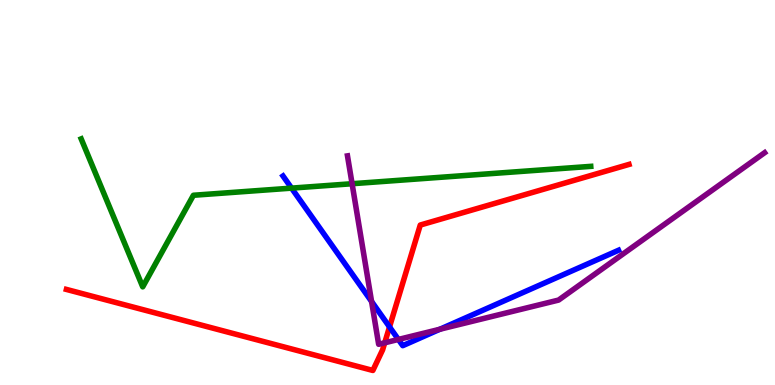[{'lines': ['blue', 'red'], 'intersections': [{'x': 5.03, 'y': 1.51}]}, {'lines': ['green', 'red'], 'intersections': []}, {'lines': ['purple', 'red'], 'intersections': [{'x': 4.96, 'y': 1.1}]}, {'lines': ['blue', 'green'], 'intersections': [{'x': 3.76, 'y': 5.11}]}, {'lines': ['blue', 'purple'], 'intersections': [{'x': 4.79, 'y': 2.17}, {'x': 5.14, 'y': 1.18}, {'x': 5.68, 'y': 1.45}]}, {'lines': ['green', 'purple'], 'intersections': [{'x': 4.54, 'y': 5.23}]}]